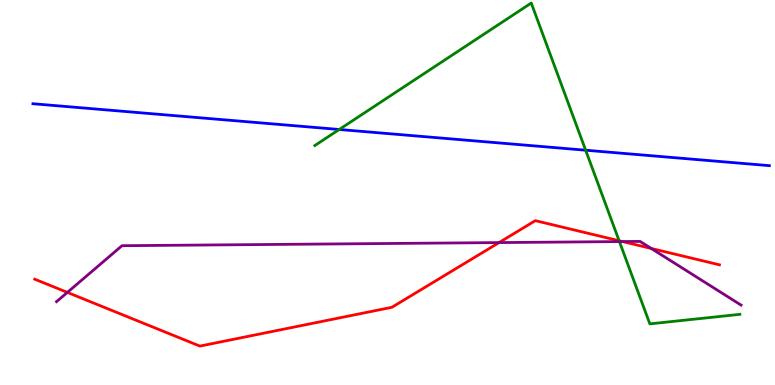[{'lines': ['blue', 'red'], 'intersections': []}, {'lines': ['green', 'red'], 'intersections': [{'x': 7.99, 'y': 3.75}]}, {'lines': ['purple', 'red'], 'intersections': [{'x': 0.869, 'y': 2.41}, {'x': 6.44, 'y': 3.7}, {'x': 8.03, 'y': 3.73}, {'x': 8.4, 'y': 3.55}]}, {'lines': ['blue', 'green'], 'intersections': [{'x': 4.38, 'y': 6.64}, {'x': 7.56, 'y': 6.1}]}, {'lines': ['blue', 'purple'], 'intersections': []}, {'lines': ['green', 'purple'], 'intersections': [{'x': 7.99, 'y': 3.73}]}]